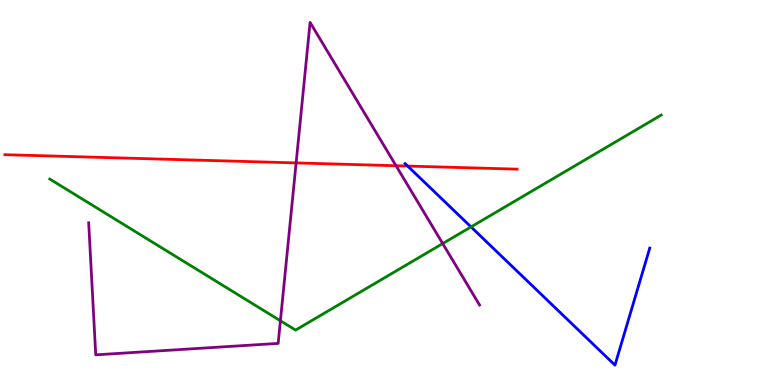[{'lines': ['blue', 'red'], 'intersections': [{'x': 5.26, 'y': 5.69}]}, {'lines': ['green', 'red'], 'intersections': []}, {'lines': ['purple', 'red'], 'intersections': [{'x': 3.82, 'y': 5.77}, {'x': 5.11, 'y': 5.7}]}, {'lines': ['blue', 'green'], 'intersections': [{'x': 6.08, 'y': 4.11}]}, {'lines': ['blue', 'purple'], 'intersections': []}, {'lines': ['green', 'purple'], 'intersections': [{'x': 3.62, 'y': 1.67}, {'x': 5.71, 'y': 3.67}]}]